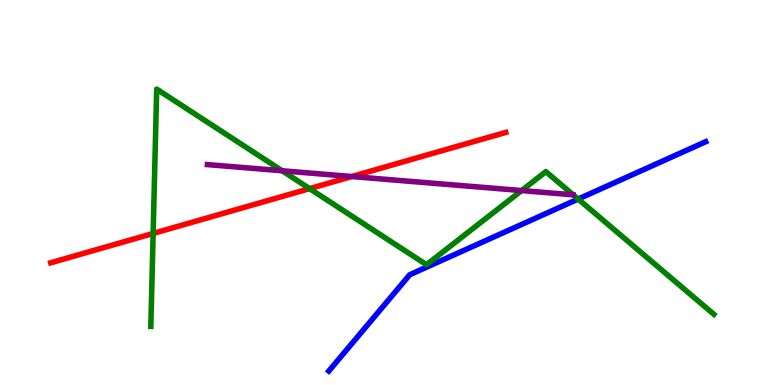[{'lines': ['blue', 'red'], 'intersections': []}, {'lines': ['green', 'red'], 'intersections': [{'x': 1.98, 'y': 3.94}, {'x': 3.99, 'y': 5.1}]}, {'lines': ['purple', 'red'], 'intersections': [{'x': 4.54, 'y': 5.41}]}, {'lines': ['blue', 'green'], 'intersections': [{'x': 7.46, 'y': 4.83}]}, {'lines': ['blue', 'purple'], 'intersections': []}, {'lines': ['green', 'purple'], 'intersections': [{'x': 3.64, 'y': 5.56}, {'x': 6.73, 'y': 5.05}]}]